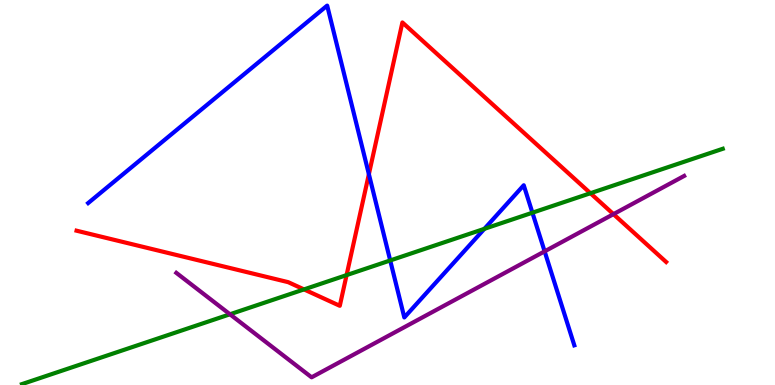[{'lines': ['blue', 'red'], 'intersections': [{'x': 4.76, 'y': 5.48}]}, {'lines': ['green', 'red'], 'intersections': [{'x': 3.92, 'y': 2.48}, {'x': 4.47, 'y': 2.85}, {'x': 7.62, 'y': 4.98}]}, {'lines': ['purple', 'red'], 'intersections': [{'x': 7.92, 'y': 4.44}]}, {'lines': ['blue', 'green'], 'intersections': [{'x': 5.04, 'y': 3.23}, {'x': 6.25, 'y': 4.06}, {'x': 6.87, 'y': 4.48}]}, {'lines': ['blue', 'purple'], 'intersections': [{'x': 7.03, 'y': 3.47}]}, {'lines': ['green', 'purple'], 'intersections': [{'x': 2.97, 'y': 1.84}]}]